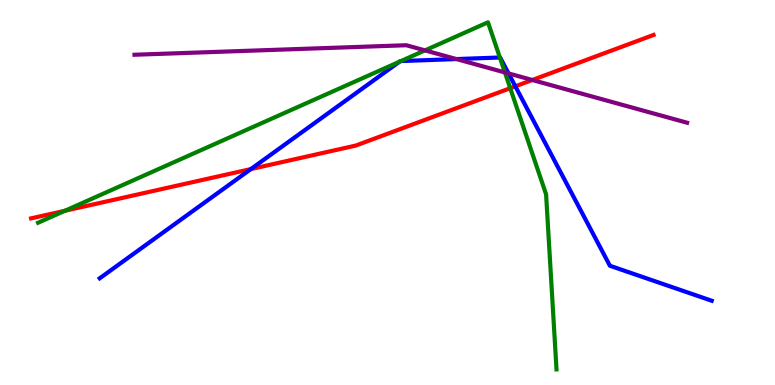[{'lines': ['blue', 'red'], 'intersections': [{'x': 3.24, 'y': 5.61}, {'x': 6.65, 'y': 7.76}]}, {'lines': ['green', 'red'], 'intersections': [{'x': 0.837, 'y': 4.52}, {'x': 6.58, 'y': 7.71}]}, {'lines': ['purple', 'red'], 'intersections': [{'x': 6.87, 'y': 7.92}]}, {'lines': ['blue', 'green'], 'intersections': [{'x': 5.15, 'y': 8.4}, {'x': 5.17, 'y': 8.41}, {'x': 6.45, 'y': 8.51}]}, {'lines': ['blue', 'purple'], 'intersections': [{'x': 5.89, 'y': 8.47}, {'x': 6.56, 'y': 8.09}]}, {'lines': ['green', 'purple'], 'intersections': [{'x': 5.48, 'y': 8.69}, {'x': 6.52, 'y': 8.12}]}]